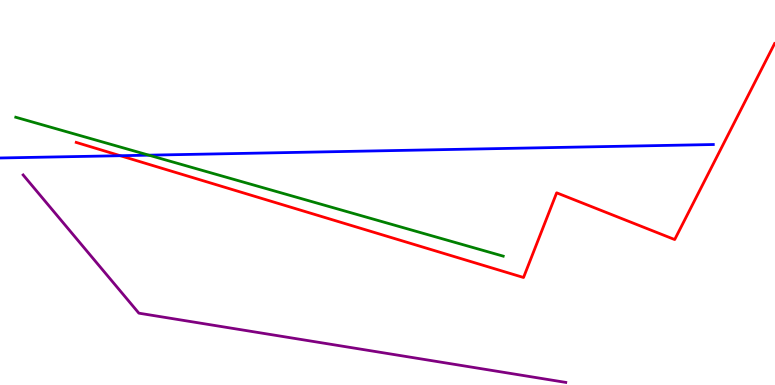[{'lines': ['blue', 'red'], 'intersections': [{'x': 1.55, 'y': 5.96}]}, {'lines': ['green', 'red'], 'intersections': []}, {'lines': ['purple', 'red'], 'intersections': []}, {'lines': ['blue', 'green'], 'intersections': [{'x': 1.92, 'y': 5.97}]}, {'lines': ['blue', 'purple'], 'intersections': []}, {'lines': ['green', 'purple'], 'intersections': []}]